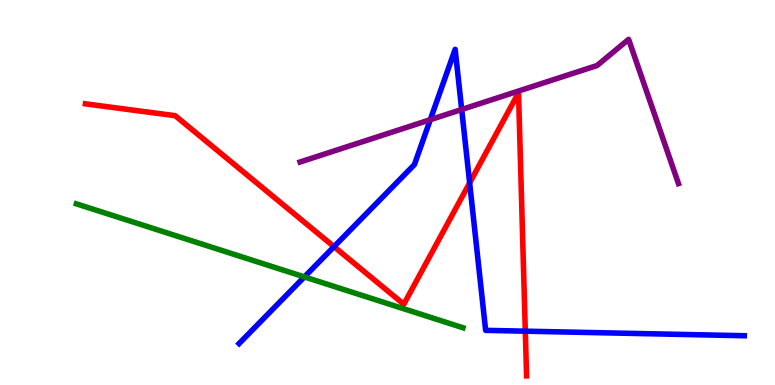[{'lines': ['blue', 'red'], 'intersections': [{'x': 4.31, 'y': 3.59}, {'x': 6.06, 'y': 5.25}, {'x': 6.78, 'y': 1.4}]}, {'lines': ['green', 'red'], 'intersections': []}, {'lines': ['purple', 'red'], 'intersections': []}, {'lines': ['blue', 'green'], 'intersections': [{'x': 3.93, 'y': 2.81}]}, {'lines': ['blue', 'purple'], 'intersections': [{'x': 5.55, 'y': 6.89}, {'x': 5.96, 'y': 7.16}]}, {'lines': ['green', 'purple'], 'intersections': []}]